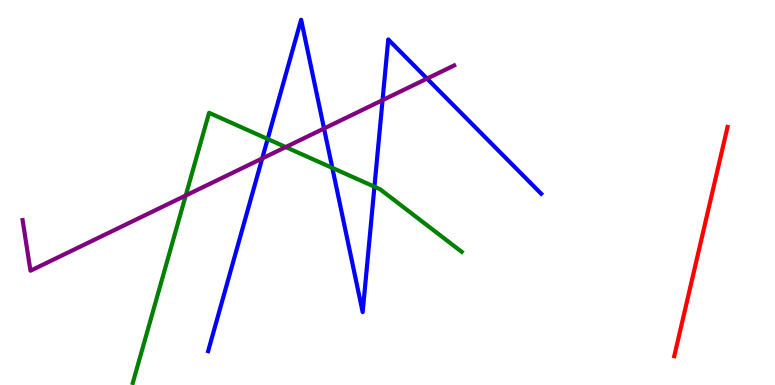[{'lines': ['blue', 'red'], 'intersections': []}, {'lines': ['green', 'red'], 'intersections': []}, {'lines': ['purple', 'red'], 'intersections': []}, {'lines': ['blue', 'green'], 'intersections': [{'x': 3.45, 'y': 6.39}, {'x': 4.29, 'y': 5.64}, {'x': 4.83, 'y': 5.15}]}, {'lines': ['blue', 'purple'], 'intersections': [{'x': 3.38, 'y': 5.88}, {'x': 4.18, 'y': 6.66}, {'x': 4.94, 'y': 7.4}, {'x': 5.51, 'y': 7.96}]}, {'lines': ['green', 'purple'], 'intersections': [{'x': 2.4, 'y': 4.92}, {'x': 3.69, 'y': 6.18}]}]